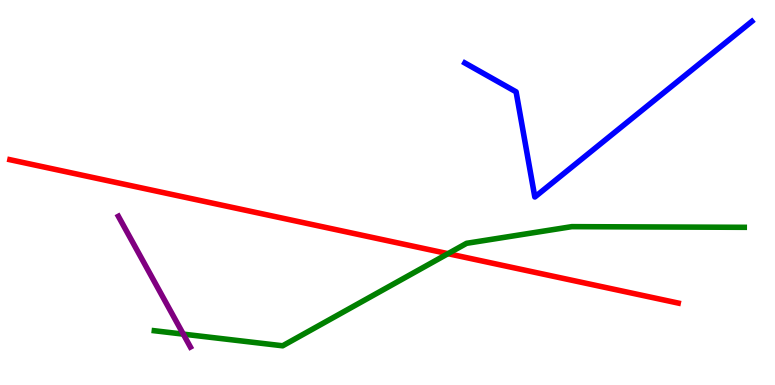[{'lines': ['blue', 'red'], 'intersections': []}, {'lines': ['green', 'red'], 'intersections': [{'x': 5.78, 'y': 3.41}]}, {'lines': ['purple', 'red'], 'intersections': []}, {'lines': ['blue', 'green'], 'intersections': []}, {'lines': ['blue', 'purple'], 'intersections': []}, {'lines': ['green', 'purple'], 'intersections': [{'x': 2.37, 'y': 1.32}]}]